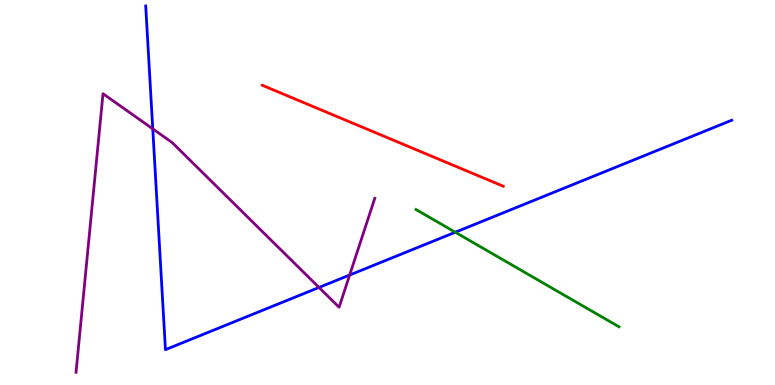[{'lines': ['blue', 'red'], 'intersections': []}, {'lines': ['green', 'red'], 'intersections': []}, {'lines': ['purple', 'red'], 'intersections': []}, {'lines': ['blue', 'green'], 'intersections': [{'x': 5.87, 'y': 3.97}]}, {'lines': ['blue', 'purple'], 'intersections': [{'x': 1.97, 'y': 6.65}, {'x': 4.12, 'y': 2.53}, {'x': 4.51, 'y': 2.86}]}, {'lines': ['green', 'purple'], 'intersections': []}]